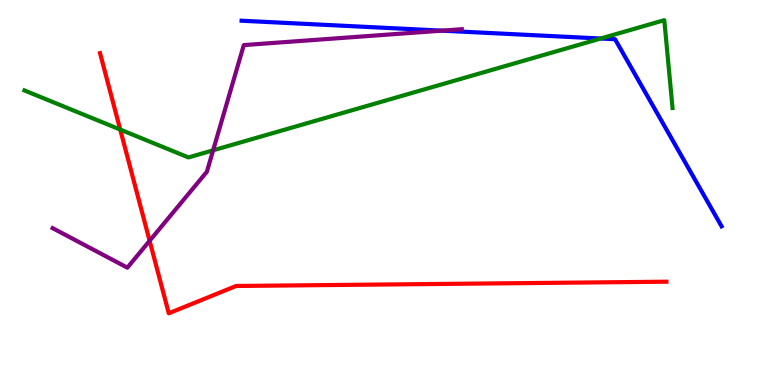[{'lines': ['blue', 'red'], 'intersections': []}, {'lines': ['green', 'red'], 'intersections': [{'x': 1.55, 'y': 6.63}]}, {'lines': ['purple', 'red'], 'intersections': [{'x': 1.93, 'y': 3.75}]}, {'lines': ['blue', 'green'], 'intersections': [{'x': 7.75, 'y': 9.0}]}, {'lines': ['blue', 'purple'], 'intersections': [{'x': 5.7, 'y': 9.2}]}, {'lines': ['green', 'purple'], 'intersections': [{'x': 2.75, 'y': 6.1}]}]